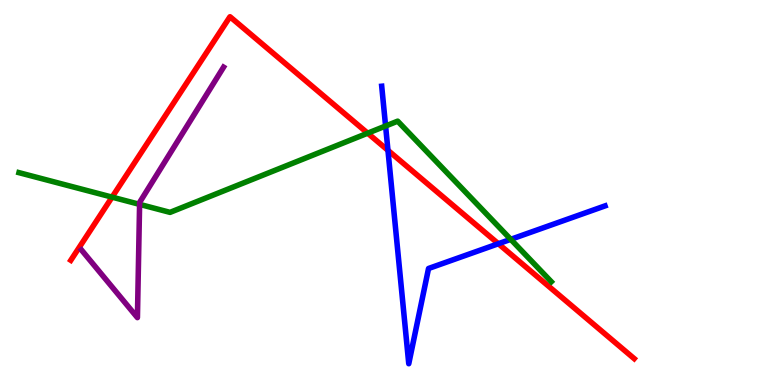[{'lines': ['blue', 'red'], 'intersections': [{'x': 5.01, 'y': 6.1}, {'x': 6.43, 'y': 3.67}]}, {'lines': ['green', 'red'], 'intersections': [{'x': 1.45, 'y': 4.88}, {'x': 4.74, 'y': 6.54}]}, {'lines': ['purple', 'red'], 'intersections': []}, {'lines': ['blue', 'green'], 'intersections': [{'x': 4.98, 'y': 6.73}, {'x': 6.59, 'y': 3.78}]}, {'lines': ['blue', 'purple'], 'intersections': []}, {'lines': ['green', 'purple'], 'intersections': [{'x': 1.8, 'y': 4.69}]}]